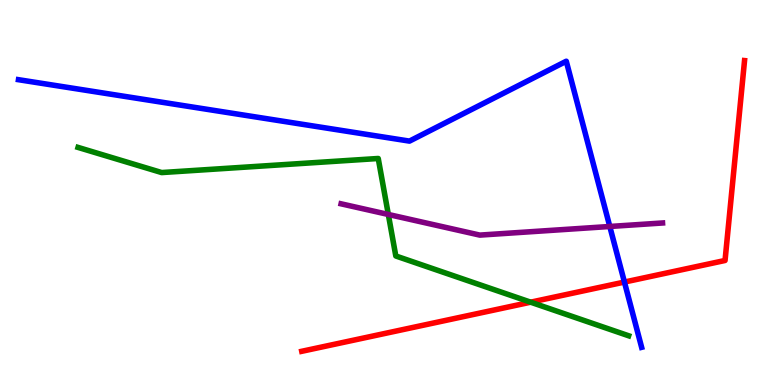[{'lines': ['blue', 'red'], 'intersections': [{'x': 8.06, 'y': 2.67}]}, {'lines': ['green', 'red'], 'intersections': [{'x': 6.85, 'y': 2.15}]}, {'lines': ['purple', 'red'], 'intersections': []}, {'lines': ['blue', 'green'], 'intersections': []}, {'lines': ['blue', 'purple'], 'intersections': [{'x': 7.87, 'y': 4.12}]}, {'lines': ['green', 'purple'], 'intersections': [{'x': 5.01, 'y': 4.43}]}]